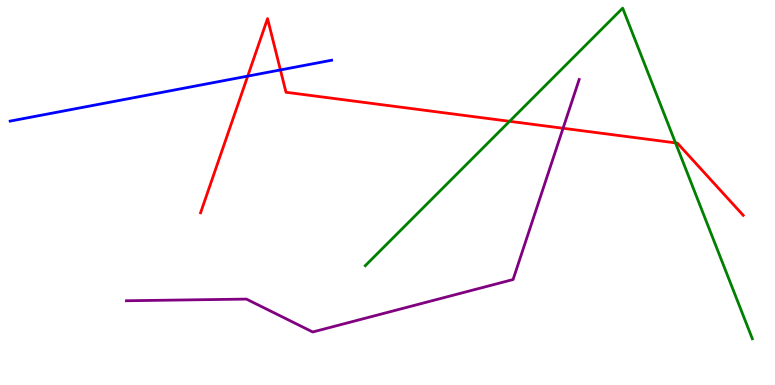[{'lines': ['blue', 'red'], 'intersections': [{'x': 3.2, 'y': 8.02}, {'x': 3.62, 'y': 8.18}]}, {'lines': ['green', 'red'], 'intersections': [{'x': 6.58, 'y': 6.85}, {'x': 8.72, 'y': 6.29}]}, {'lines': ['purple', 'red'], 'intersections': [{'x': 7.27, 'y': 6.67}]}, {'lines': ['blue', 'green'], 'intersections': []}, {'lines': ['blue', 'purple'], 'intersections': []}, {'lines': ['green', 'purple'], 'intersections': []}]